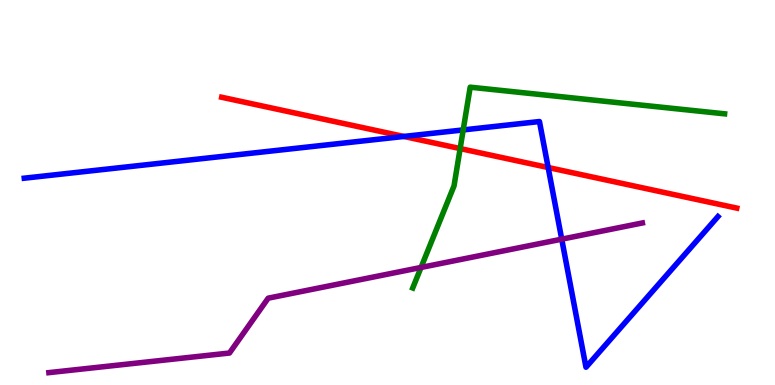[{'lines': ['blue', 'red'], 'intersections': [{'x': 5.21, 'y': 6.46}, {'x': 7.07, 'y': 5.65}]}, {'lines': ['green', 'red'], 'intersections': [{'x': 5.94, 'y': 6.14}]}, {'lines': ['purple', 'red'], 'intersections': []}, {'lines': ['blue', 'green'], 'intersections': [{'x': 5.98, 'y': 6.63}]}, {'lines': ['blue', 'purple'], 'intersections': [{'x': 7.25, 'y': 3.79}]}, {'lines': ['green', 'purple'], 'intersections': [{'x': 5.43, 'y': 3.05}]}]